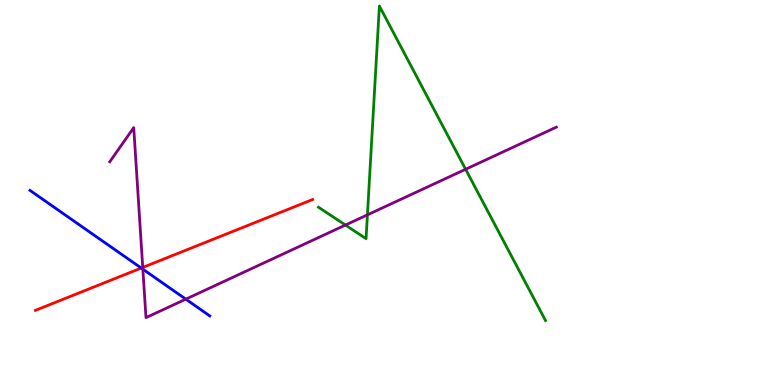[{'lines': ['blue', 'red'], 'intersections': [{'x': 1.82, 'y': 3.04}]}, {'lines': ['green', 'red'], 'intersections': []}, {'lines': ['purple', 'red'], 'intersections': [{'x': 1.84, 'y': 3.05}]}, {'lines': ['blue', 'green'], 'intersections': []}, {'lines': ['blue', 'purple'], 'intersections': [{'x': 1.84, 'y': 3.01}, {'x': 2.4, 'y': 2.23}]}, {'lines': ['green', 'purple'], 'intersections': [{'x': 4.46, 'y': 4.15}, {'x': 4.74, 'y': 4.42}, {'x': 6.01, 'y': 5.6}]}]